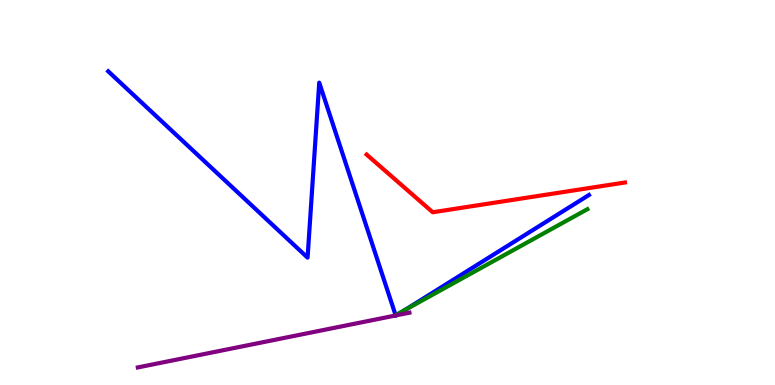[{'lines': ['blue', 'red'], 'intersections': []}, {'lines': ['green', 'red'], 'intersections': []}, {'lines': ['purple', 'red'], 'intersections': []}, {'lines': ['blue', 'green'], 'intersections': [{'x': 5.1, 'y': 1.81}, {'x': 5.23, 'y': 1.95}]}, {'lines': ['blue', 'purple'], 'intersections': [{'x': 5.11, 'y': 1.81}, {'x': 5.12, 'y': 1.81}]}, {'lines': ['green', 'purple'], 'intersections': []}]